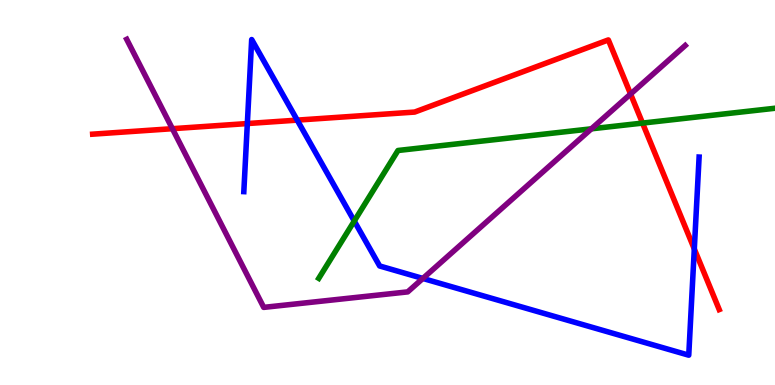[{'lines': ['blue', 'red'], 'intersections': [{'x': 3.19, 'y': 6.79}, {'x': 3.84, 'y': 6.88}, {'x': 8.96, 'y': 3.53}]}, {'lines': ['green', 'red'], 'intersections': [{'x': 8.29, 'y': 6.8}]}, {'lines': ['purple', 'red'], 'intersections': [{'x': 2.22, 'y': 6.66}, {'x': 8.14, 'y': 7.56}]}, {'lines': ['blue', 'green'], 'intersections': [{'x': 4.57, 'y': 4.26}]}, {'lines': ['blue', 'purple'], 'intersections': [{'x': 5.46, 'y': 2.77}]}, {'lines': ['green', 'purple'], 'intersections': [{'x': 7.63, 'y': 6.65}]}]